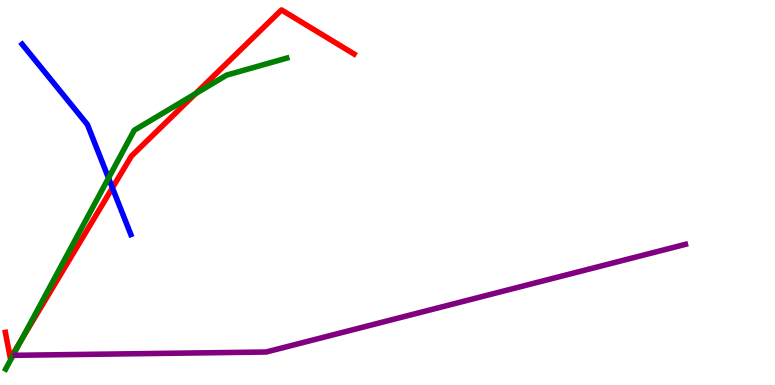[{'lines': ['blue', 'red'], 'intersections': [{'x': 1.45, 'y': 5.12}]}, {'lines': ['green', 'red'], 'intersections': [{'x': 0.279, 'y': 1.18}, {'x': 2.52, 'y': 7.57}]}, {'lines': ['purple', 'red'], 'intersections': []}, {'lines': ['blue', 'green'], 'intersections': [{'x': 1.4, 'y': 5.38}]}, {'lines': ['blue', 'purple'], 'intersections': []}, {'lines': ['green', 'purple'], 'intersections': []}]